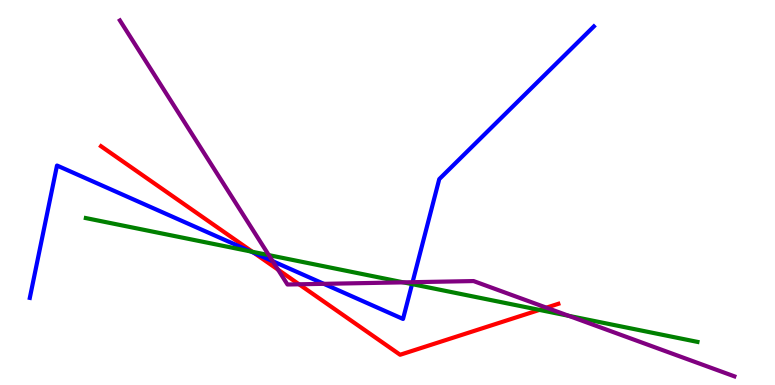[{'lines': ['blue', 'red'], 'intersections': [{'x': 3.28, 'y': 3.43}]}, {'lines': ['green', 'red'], 'intersections': [{'x': 3.26, 'y': 3.46}, {'x': 6.96, 'y': 1.95}]}, {'lines': ['purple', 'red'], 'intersections': [{'x': 3.59, 'y': 3.0}, {'x': 3.86, 'y': 2.62}, {'x': 7.05, 'y': 2.01}]}, {'lines': ['blue', 'green'], 'intersections': [{'x': 3.24, 'y': 3.47}, {'x': 5.32, 'y': 2.62}]}, {'lines': ['blue', 'purple'], 'intersections': [{'x': 3.52, 'y': 3.22}, {'x': 4.18, 'y': 2.63}, {'x': 5.32, 'y': 2.67}]}, {'lines': ['green', 'purple'], 'intersections': [{'x': 3.47, 'y': 3.37}, {'x': 5.21, 'y': 2.67}, {'x': 7.34, 'y': 1.8}]}]